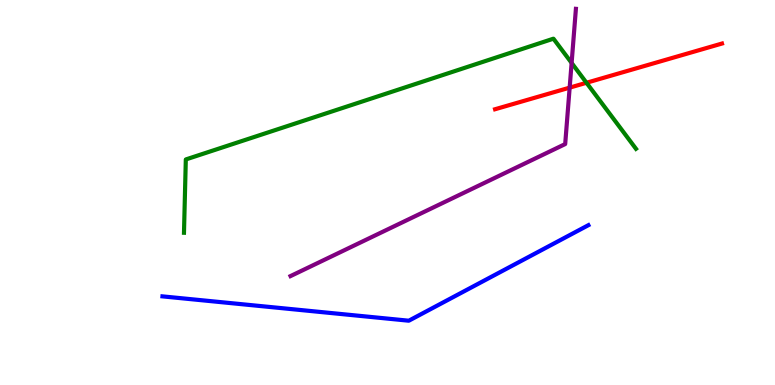[{'lines': ['blue', 'red'], 'intersections': []}, {'lines': ['green', 'red'], 'intersections': [{'x': 7.57, 'y': 7.85}]}, {'lines': ['purple', 'red'], 'intersections': [{'x': 7.35, 'y': 7.72}]}, {'lines': ['blue', 'green'], 'intersections': []}, {'lines': ['blue', 'purple'], 'intersections': []}, {'lines': ['green', 'purple'], 'intersections': [{'x': 7.38, 'y': 8.37}]}]